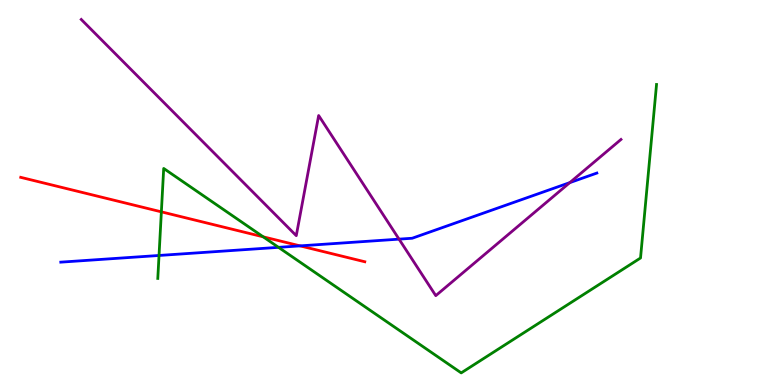[{'lines': ['blue', 'red'], 'intersections': [{'x': 3.87, 'y': 3.61}]}, {'lines': ['green', 'red'], 'intersections': [{'x': 2.08, 'y': 4.5}, {'x': 3.4, 'y': 3.85}]}, {'lines': ['purple', 'red'], 'intersections': []}, {'lines': ['blue', 'green'], 'intersections': [{'x': 2.05, 'y': 3.36}, {'x': 3.59, 'y': 3.58}]}, {'lines': ['blue', 'purple'], 'intersections': [{'x': 5.15, 'y': 3.79}, {'x': 7.35, 'y': 5.26}]}, {'lines': ['green', 'purple'], 'intersections': []}]